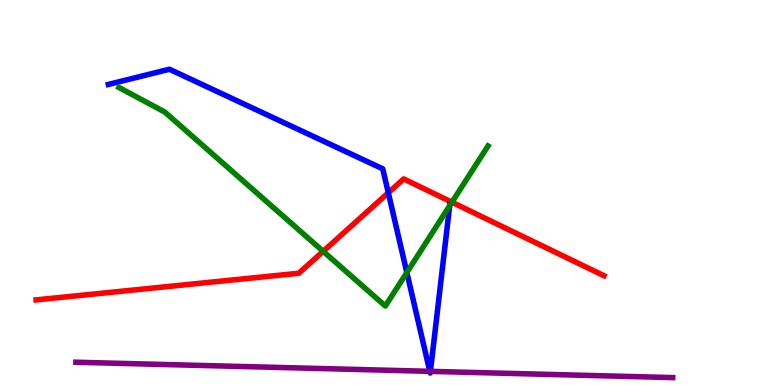[{'lines': ['blue', 'red'], 'intersections': [{'x': 5.01, 'y': 4.99}]}, {'lines': ['green', 'red'], 'intersections': [{'x': 4.17, 'y': 3.47}, {'x': 5.83, 'y': 4.75}]}, {'lines': ['purple', 'red'], 'intersections': []}, {'lines': ['blue', 'green'], 'intersections': [{'x': 5.25, 'y': 2.92}, {'x': 5.8, 'y': 4.66}]}, {'lines': ['blue', 'purple'], 'intersections': [{'x': 5.55, 'y': 0.355}, {'x': 5.55, 'y': 0.354}]}, {'lines': ['green', 'purple'], 'intersections': []}]